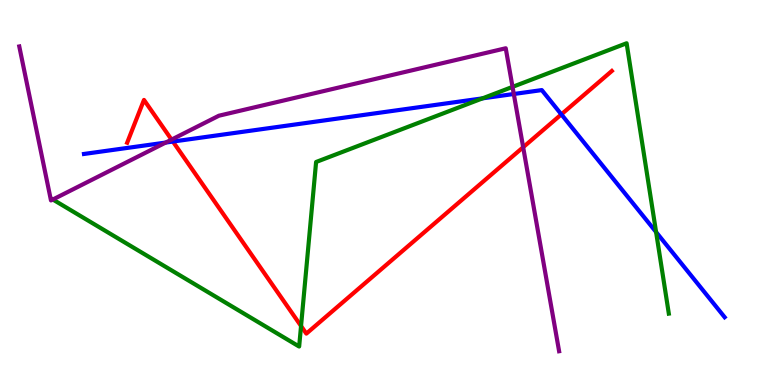[{'lines': ['blue', 'red'], 'intersections': [{'x': 2.23, 'y': 6.32}, {'x': 7.24, 'y': 7.03}]}, {'lines': ['green', 'red'], 'intersections': [{'x': 3.88, 'y': 1.53}]}, {'lines': ['purple', 'red'], 'intersections': [{'x': 2.21, 'y': 6.37}, {'x': 6.75, 'y': 6.18}]}, {'lines': ['blue', 'green'], 'intersections': [{'x': 6.23, 'y': 7.45}, {'x': 8.47, 'y': 3.97}]}, {'lines': ['blue', 'purple'], 'intersections': [{'x': 2.14, 'y': 6.3}, {'x': 6.63, 'y': 7.56}]}, {'lines': ['green', 'purple'], 'intersections': [{'x': 0.682, 'y': 4.82}, {'x': 6.61, 'y': 7.74}]}]